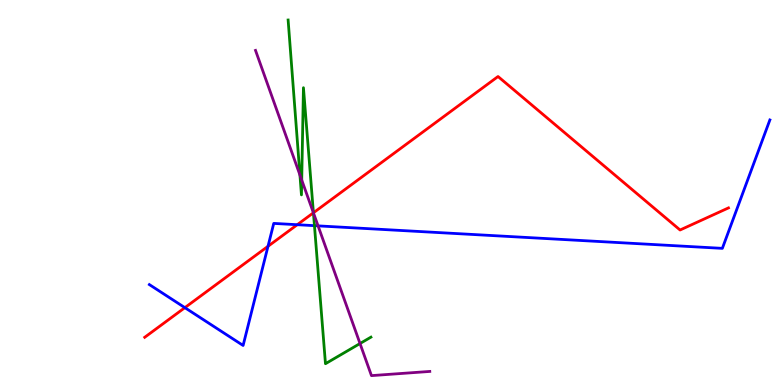[{'lines': ['blue', 'red'], 'intersections': [{'x': 2.39, 'y': 2.01}, {'x': 3.46, 'y': 3.6}, {'x': 3.84, 'y': 4.16}]}, {'lines': ['green', 'red'], 'intersections': [{'x': 4.04, 'y': 4.47}]}, {'lines': ['purple', 'red'], 'intersections': [{'x': 4.04, 'y': 4.47}]}, {'lines': ['blue', 'green'], 'intersections': [{'x': 4.06, 'y': 4.14}]}, {'lines': ['blue', 'purple'], 'intersections': [{'x': 4.1, 'y': 4.13}]}, {'lines': ['green', 'purple'], 'intersections': [{'x': 3.87, 'y': 5.45}, {'x': 3.89, 'y': 5.32}, {'x': 4.04, 'y': 4.47}, {'x': 4.65, 'y': 1.08}]}]